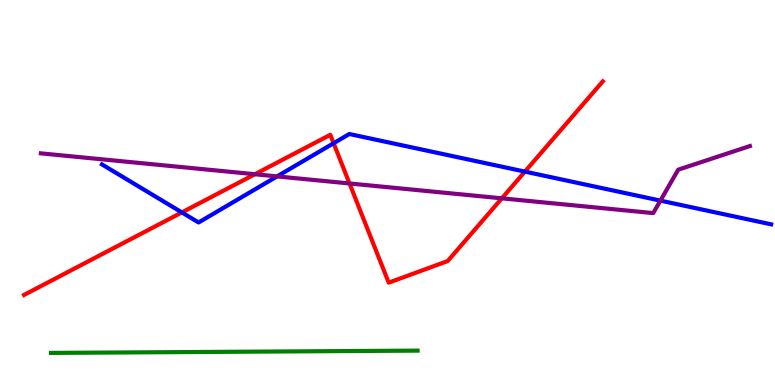[{'lines': ['blue', 'red'], 'intersections': [{'x': 2.35, 'y': 4.48}, {'x': 4.3, 'y': 6.28}, {'x': 6.77, 'y': 5.54}]}, {'lines': ['green', 'red'], 'intersections': []}, {'lines': ['purple', 'red'], 'intersections': [{'x': 3.29, 'y': 5.47}, {'x': 4.51, 'y': 5.23}, {'x': 6.48, 'y': 4.85}]}, {'lines': ['blue', 'green'], 'intersections': []}, {'lines': ['blue', 'purple'], 'intersections': [{'x': 3.58, 'y': 5.42}, {'x': 8.52, 'y': 4.79}]}, {'lines': ['green', 'purple'], 'intersections': []}]